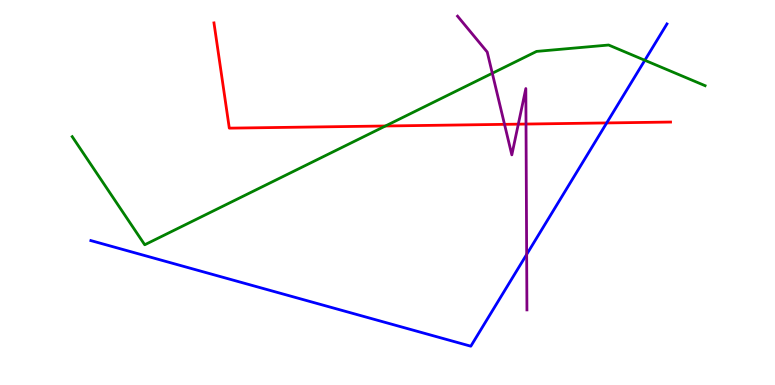[{'lines': ['blue', 'red'], 'intersections': [{'x': 7.83, 'y': 6.81}]}, {'lines': ['green', 'red'], 'intersections': [{'x': 4.97, 'y': 6.73}]}, {'lines': ['purple', 'red'], 'intersections': [{'x': 6.51, 'y': 6.77}, {'x': 6.69, 'y': 6.78}, {'x': 6.79, 'y': 6.78}]}, {'lines': ['blue', 'green'], 'intersections': [{'x': 8.32, 'y': 8.43}]}, {'lines': ['blue', 'purple'], 'intersections': [{'x': 6.8, 'y': 3.39}]}, {'lines': ['green', 'purple'], 'intersections': [{'x': 6.35, 'y': 8.1}]}]